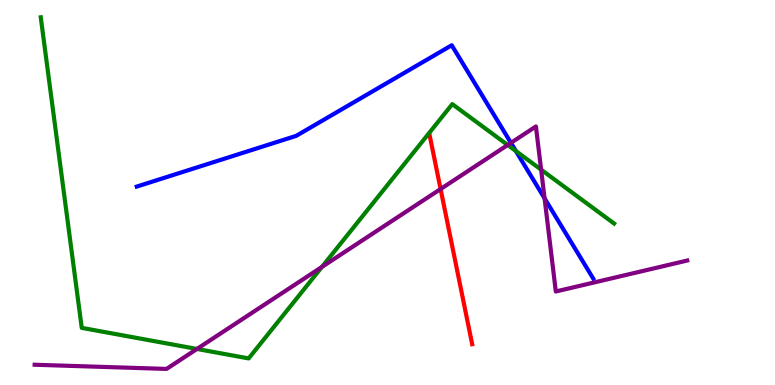[{'lines': ['blue', 'red'], 'intersections': []}, {'lines': ['green', 'red'], 'intersections': []}, {'lines': ['purple', 'red'], 'intersections': [{'x': 5.69, 'y': 5.09}]}, {'lines': ['blue', 'green'], 'intersections': [{'x': 6.66, 'y': 6.08}]}, {'lines': ['blue', 'purple'], 'intersections': [{'x': 6.59, 'y': 6.29}, {'x': 7.03, 'y': 4.85}]}, {'lines': ['green', 'purple'], 'intersections': [{'x': 2.54, 'y': 0.936}, {'x': 4.15, 'y': 3.07}, {'x': 6.55, 'y': 6.23}, {'x': 6.98, 'y': 5.59}]}]